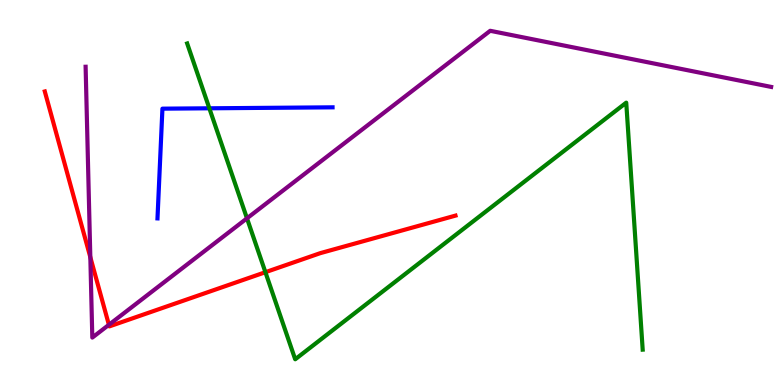[{'lines': ['blue', 'red'], 'intersections': []}, {'lines': ['green', 'red'], 'intersections': [{'x': 3.42, 'y': 2.93}]}, {'lines': ['purple', 'red'], 'intersections': [{'x': 1.17, 'y': 3.32}, {'x': 1.41, 'y': 1.56}]}, {'lines': ['blue', 'green'], 'intersections': [{'x': 2.7, 'y': 7.19}]}, {'lines': ['blue', 'purple'], 'intersections': []}, {'lines': ['green', 'purple'], 'intersections': [{'x': 3.19, 'y': 4.33}]}]